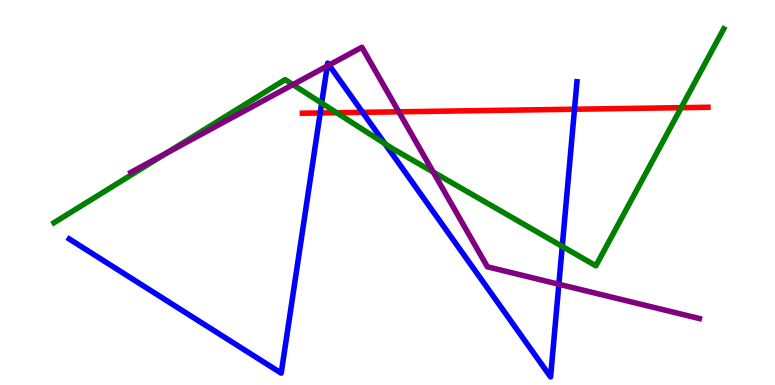[{'lines': ['blue', 'red'], 'intersections': [{'x': 4.13, 'y': 7.07}, {'x': 4.68, 'y': 7.08}, {'x': 7.41, 'y': 7.16}]}, {'lines': ['green', 'red'], 'intersections': [{'x': 4.34, 'y': 7.07}, {'x': 8.79, 'y': 7.2}]}, {'lines': ['purple', 'red'], 'intersections': [{'x': 5.15, 'y': 7.1}]}, {'lines': ['blue', 'green'], 'intersections': [{'x': 4.15, 'y': 7.32}, {'x': 4.97, 'y': 6.27}, {'x': 7.25, 'y': 3.6}]}, {'lines': ['blue', 'purple'], 'intersections': [{'x': 4.22, 'y': 8.28}, {'x': 4.25, 'y': 8.31}, {'x': 7.21, 'y': 2.62}]}, {'lines': ['green', 'purple'], 'intersections': [{'x': 2.14, 'y': 6.02}, {'x': 3.78, 'y': 7.8}, {'x': 5.59, 'y': 5.53}]}]